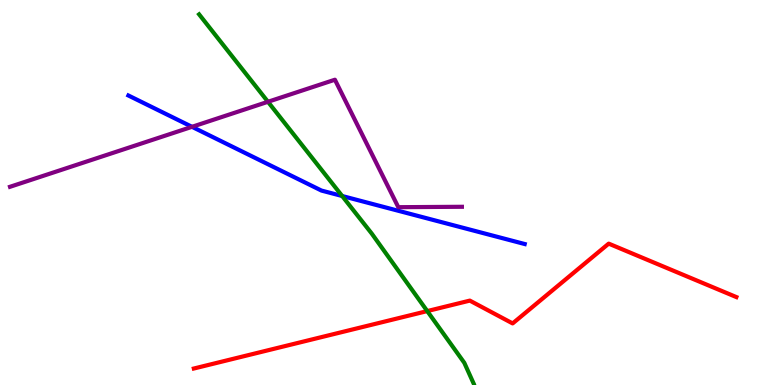[{'lines': ['blue', 'red'], 'intersections': []}, {'lines': ['green', 'red'], 'intersections': [{'x': 5.51, 'y': 1.92}]}, {'lines': ['purple', 'red'], 'intersections': []}, {'lines': ['blue', 'green'], 'intersections': [{'x': 4.41, 'y': 4.91}]}, {'lines': ['blue', 'purple'], 'intersections': [{'x': 2.48, 'y': 6.71}]}, {'lines': ['green', 'purple'], 'intersections': [{'x': 3.46, 'y': 7.36}]}]